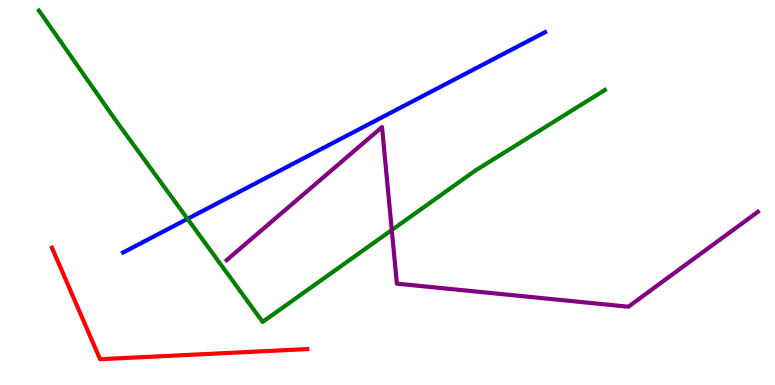[{'lines': ['blue', 'red'], 'intersections': []}, {'lines': ['green', 'red'], 'intersections': []}, {'lines': ['purple', 'red'], 'intersections': []}, {'lines': ['blue', 'green'], 'intersections': [{'x': 2.42, 'y': 4.32}]}, {'lines': ['blue', 'purple'], 'intersections': []}, {'lines': ['green', 'purple'], 'intersections': [{'x': 5.06, 'y': 4.03}]}]